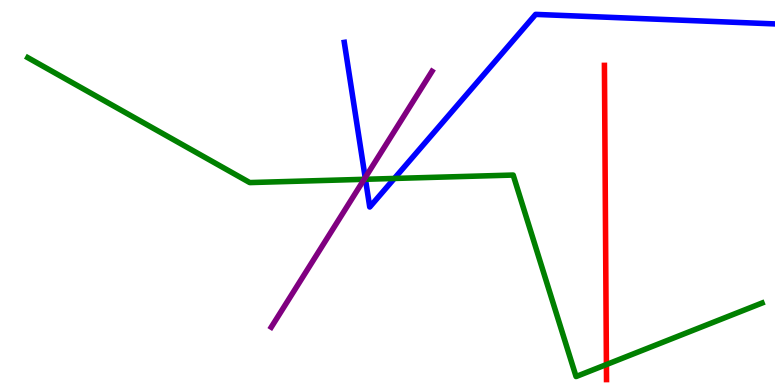[{'lines': ['blue', 'red'], 'intersections': []}, {'lines': ['green', 'red'], 'intersections': [{'x': 7.82, 'y': 0.531}]}, {'lines': ['purple', 'red'], 'intersections': []}, {'lines': ['blue', 'green'], 'intersections': [{'x': 4.72, 'y': 5.34}, {'x': 5.09, 'y': 5.36}]}, {'lines': ['blue', 'purple'], 'intersections': [{'x': 4.71, 'y': 5.39}]}, {'lines': ['green', 'purple'], 'intersections': [{'x': 4.7, 'y': 5.34}]}]